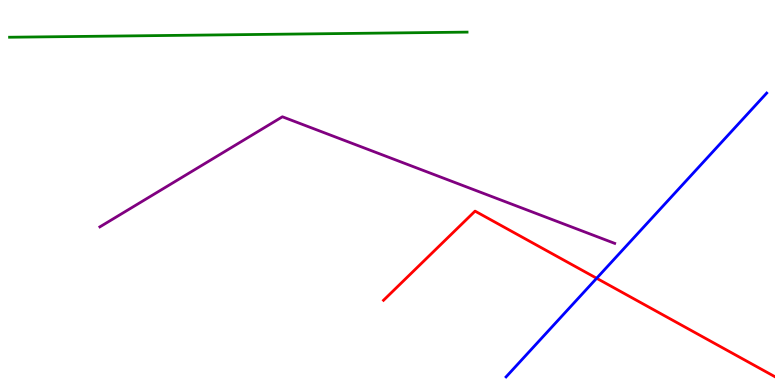[{'lines': ['blue', 'red'], 'intersections': [{'x': 7.7, 'y': 2.77}]}, {'lines': ['green', 'red'], 'intersections': []}, {'lines': ['purple', 'red'], 'intersections': []}, {'lines': ['blue', 'green'], 'intersections': []}, {'lines': ['blue', 'purple'], 'intersections': []}, {'lines': ['green', 'purple'], 'intersections': []}]